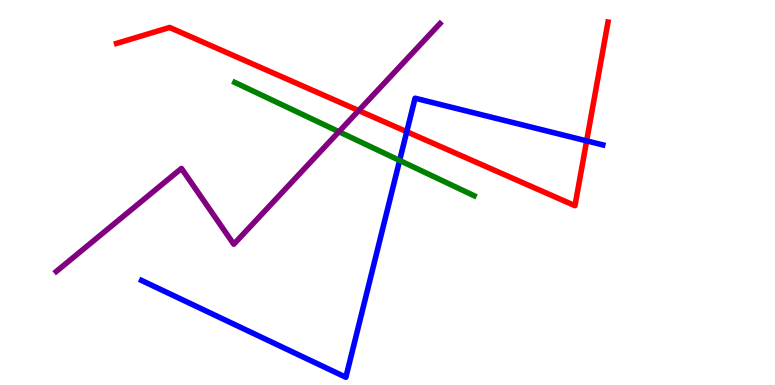[{'lines': ['blue', 'red'], 'intersections': [{'x': 5.25, 'y': 6.58}, {'x': 7.57, 'y': 6.34}]}, {'lines': ['green', 'red'], 'intersections': []}, {'lines': ['purple', 'red'], 'intersections': [{'x': 4.63, 'y': 7.13}]}, {'lines': ['blue', 'green'], 'intersections': [{'x': 5.16, 'y': 5.83}]}, {'lines': ['blue', 'purple'], 'intersections': []}, {'lines': ['green', 'purple'], 'intersections': [{'x': 4.37, 'y': 6.58}]}]